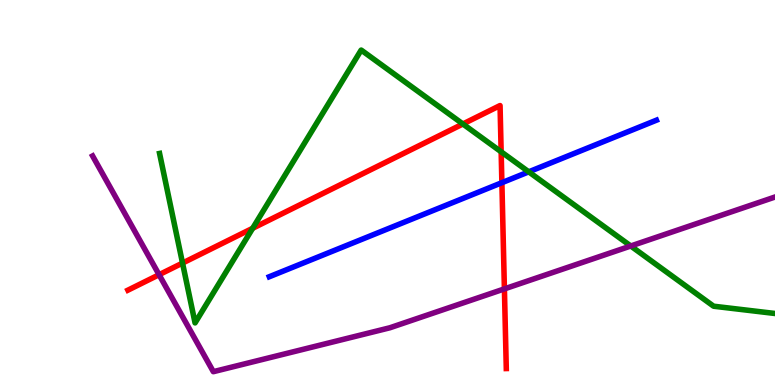[{'lines': ['blue', 'red'], 'intersections': [{'x': 6.48, 'y': 5.25}]}, {'lines': ['green', 'red'], 'intersections': [{'x': 2.36, 'y': 3.17}, {'x': 3.26, 'y': 4.07}, {'x': 5.97, 'y': 6.78}, {'x': 6.47, 'y': 6.06}]}, {'lines': ['purple', 'red'], 'intersections': [{'x': 2.05, 'y': 2.86}, {'x': 6.51, 'y': 2.5}]}, {'lines': ['blue', 'green'], 'intersections': [{'x': 6.82, 'y': 5.54}]}, {'lines': ['blue', 'purple'], 'intersections': []}, {'lines': ['green', 'purple'], 'intersections': [{'x': 8.14, 'y': 3.61}]}]